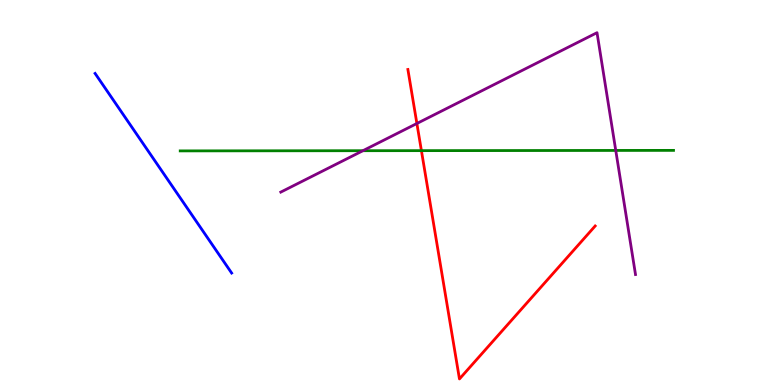[{'lines': ['blue', 'red'], 'intersections': []}, {'lines': ['green', 'red'], 'intersections': [{'x': 5.44, 'y': 6.09}]}, {'lines': ['purple', 'red'], 'intersections': [{'x': 5.38, 'y': 6.79}]}, {'lines': ['blue', 'green'], 'intersections': []}, {'lines': ['blue', 'purple'], 'intersections': []}, {'lines': ['green', 'purple'], 'intersections': [{'x': 4.68, 'y': 6.09}, {'x': 7.95, 'y': 6.09}]}]